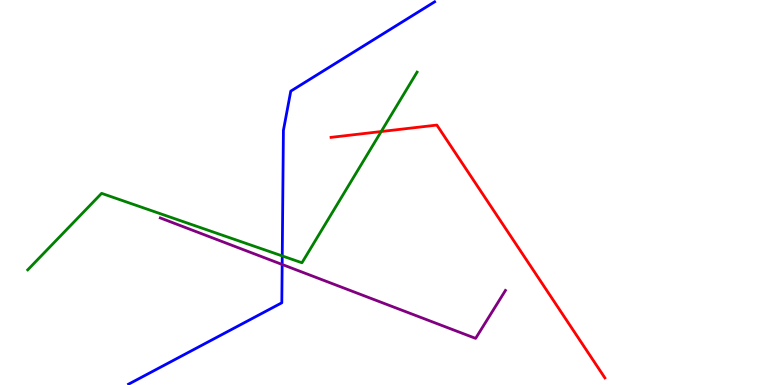[{'lines': ['blue', 'red'], 'intersections': []}, {'lines': ['green', 'red'], 'intersections': [{'x': 4.92, 'y': 6.58}]}, {'lines': ['purple', 'red'], 'intersections': []}, {'lines': ['blue', 'green'], 'intersections': [{'x': 3.64, 'y': 3.35}]}, {'lines': ['blue', 'purple'], 'intersections': [{'x': 3.64, 'y': 3.13}]}, {'lines': ['green', 'purple'], 'intersections': []}]